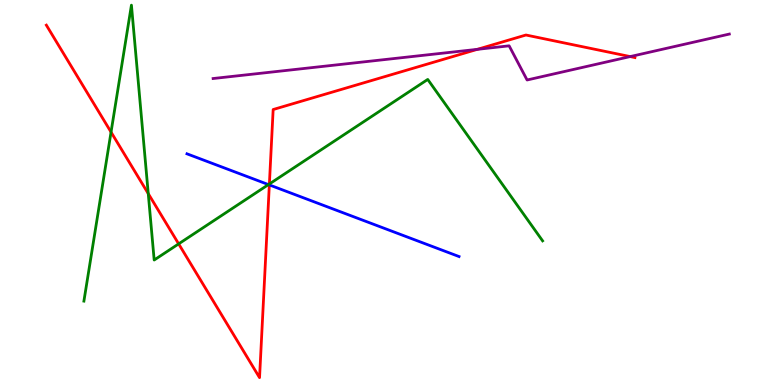[{'lines': ['blue', 'red'], 'intersections': [{'x': 3.48, 'y': 5.2}]}, {'lines': ['green', 'red'], 'intersections': [{'x': 1.43, 'y': 6.57}, {'x': 1.91, 'y': 4.97}, {'x': 2.31, 'y': 3.67}, {'x': 3.48, 'y': 5.22}]}, {'lines': ['purple', 'red'], 'intersections': [{'x': 6.16, 'y': 8.72}, {'x': 8.13, 'y': 8.53}]}, {'lines': ['blue', 'green'], 'intersections': [{'x': 3.46, 'y': 5.21}]}, {'lines': ['blue', 'purple'], 'intersections': []}, {'lines': ['green', 'purple'], 'intersections': []}]